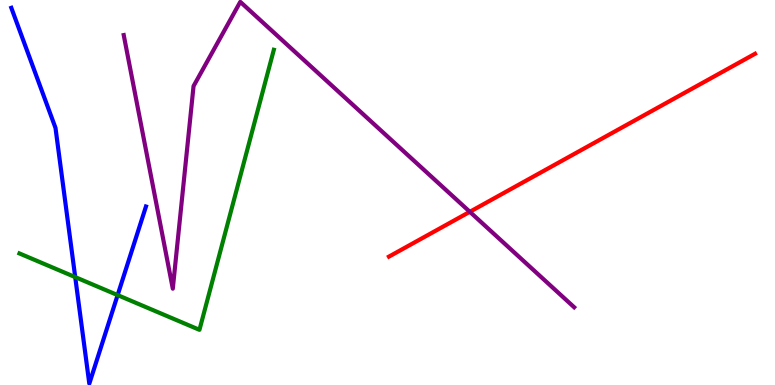[{'lines': ['blue', 'red'], 'intersections': []}, {'lines': ['green', 'red'], 'intersections': []}, {'lines': ['purple', 'red'], 'intersections': [{'x': 6.06, 'y': 4.5}]}, {'lines': ['blue', 'green'], 'intersections': [{'x': 0.971, 'y': 2.8}, {'x': 1.52, 'y': 2.33}]}, {'lines': ['blue', 'purple'], 'intersections': []}, {'lines': ['green', 'purple'], 'intersections': []}]